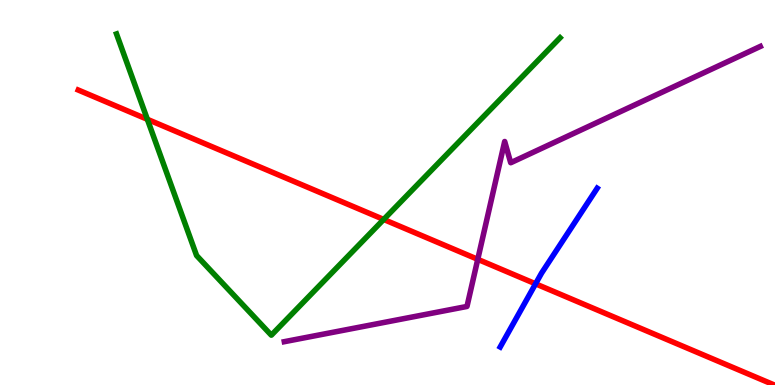[{'lines': ['blue', 'red'], 'intersections': [{'x': 6.91, 'y': 2.63}]}, {'lines': ['green', 'red'], 'intersections': [{'x': 1.9, 'y': 6.9}, {'x': 4.95, 'y': 4.3}]}, {'lines': ['purple', 'red'], 'intersections': [{'x': 6.16, 'y': 3.26}]}, {'lines': ['blue', 'green'], 'intersections': []}, {'lines': ['blue', 'purple'], 'intersections': []}, {'lines': ['green', 'purple'], 'intersections': []}]